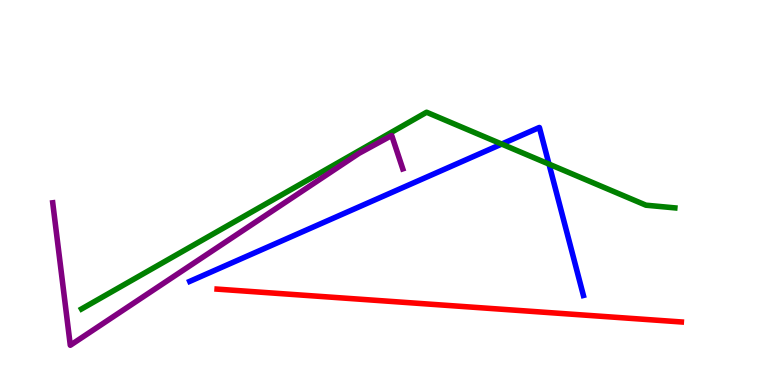[{'lines': ['blue', 'red'], 'intersections': []}, {'lines': ['green', 'red'], 'intersections': []}, {'lines': ['purple', 'red'], 'intersections': []}, {'lines': ['blue', 'green'], 'intersections': [{'x': 6.47, 'y': 6.26}, {'x': 7.08, 'y': 5.74}]}, {'lines': ['blue', 'purple'], 'intersections': []}, {'lines': ['green', 'purple'], 'intersections': []}]